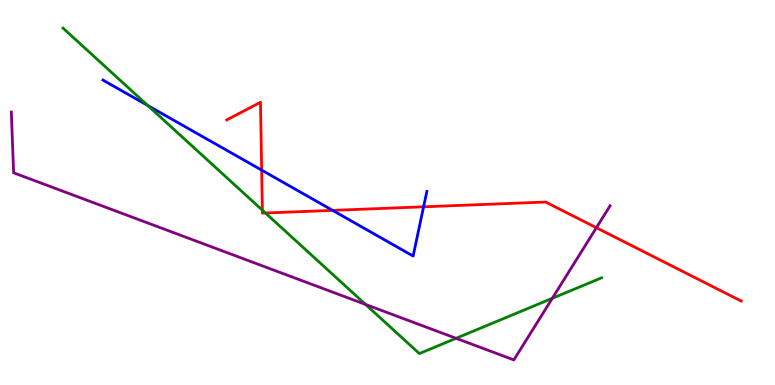[{'lines': ['blue', 'red'], 'intersections': [{'x': 3.38, 'y': 5.58}, {'x': 4.29, 'y': 4.54}, {'x': 5.47, 'y': 4.63}]}, {'lines': ['green', 'red'], 'intersections': [{'x': 3.39, 'y': 4.54}, {'x': 3.43, 'y': 4.47}]}, {'lines': ['purple', 'red'], 'intersections': [{'x': 7.7, 'y': 4.09}]}, {'lines': ['blue', 'green'], 'intersections': [{'x': 1.91, 'y': 7.26}]}, {'lines': ['blue', 'purple'], 'intersections': []}, {'lines': ['green', 'purple'], 'intersections': [{'x': 4.72, 'y': 2.09}, {'x': 5.88, 'y': 1.21}, {'x': 7.13, 'y': 2.25}]}]